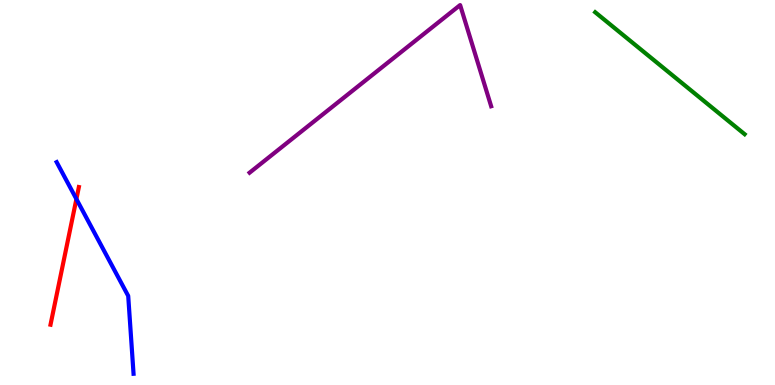[{'lines': ['blue', 'red'], 'intersections': [{'x': 0.986, 'y': 4.83}]}, {'lines': ['green', 'red'], 'intersections': []}, {'lines': ['purple', 'red'], 'intersections': []}, {'lines': ['blue', 'green'], 'intersections': []}, {'lines': ['blue', 'purple'], 'intersections': []}, {'lines': ['green', 'purple'], 'intersections': []}]